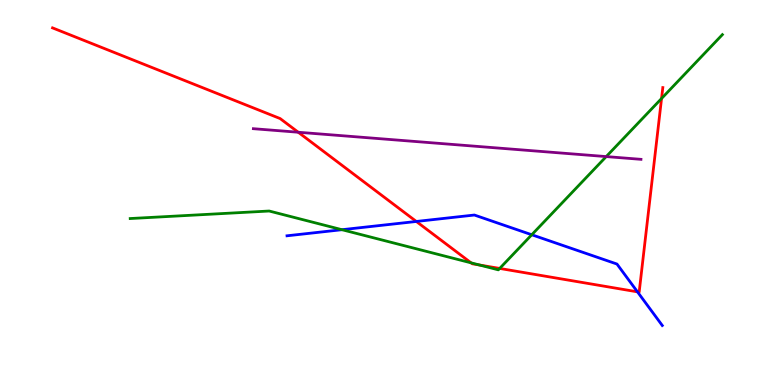[{'lines': ['blue', 'red'], 'intersections': [{'x': 5.37, 'y': 4.25}, {'x': 8.23, 'y': 2.42}]}, {'lines': ['green', 'red'], 'intersections': [{'x': 6.08, 'y': 3.17}, {'x': 6.19, 'y': 3.12}, {'x': 6.45, 'y': 3.03}, {'x': 8.54, 'y': 7.44}]}, {'lines': ['purple', 'red'], 'intersections': [{'x': 3.85, 'y': 6.57}]}, {'lines': ['blue', 'green'], 'intersections': [{'x': 4.41, 'y': 4.03}, {'x': 6.86, 'y': 3.9}]}, {'lines': ['blue', 'purple'], 'intersections': []}, {'lines': ['green', 'purple'], 'intersections': [{'x': 7.82, 'y': 5.93}]}]